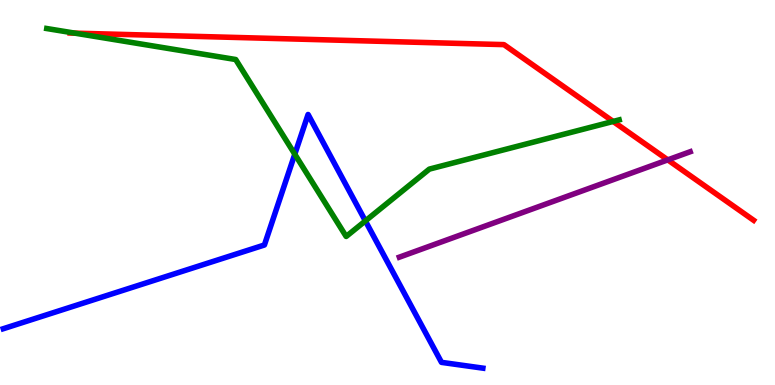[{'lines': ['blue', 'red'], 'intersections': []}, {'lines': ['green', 'red'], 'intersections': [{'x': 0.966, 'y': 9.14}, {'x': 7.91, 'y': 6.85}]}, {'lines': ['purple', 'red'], 'intersections': [{'x': 8.62, 'y': 5.85}]}, {'lines': ['blue', 'green'], 'intersections': [{'x': 3.8, 'y': 6.0}, {'x': 4.71, 'y': 4.26}]}, {'lines': ['blue', 'purple'], 'intersections': []}, {'lines': ['green', 'purple'], 'intersections': []}]